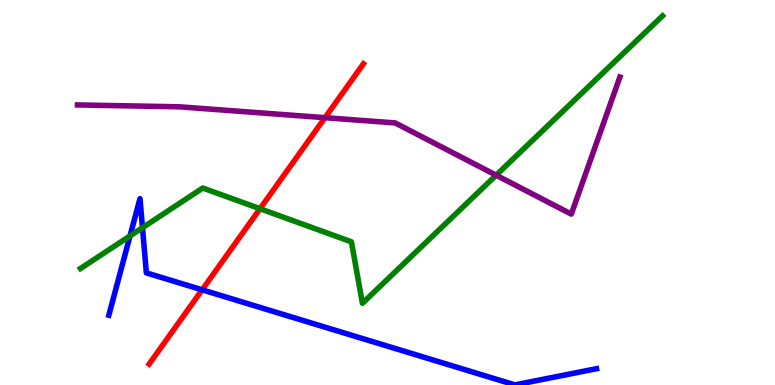[{'lines': ['blue', 'red'], 'intersections': [{'x': 2.61, 'y': 2.47}]}, {'lines': ['green', 'red'], 'intersections': [{'x': 3.35, 'y': 4.58}]}, {'lines': ['purple', 'red'], 'intersections': [{'x': 4.19, 'y': 6.94}]}, {'lines': ['blue', 'green'], 'intersections': [{'x': 1.68, 'y': 3.87}, {'x': 1.84, 'y': 4.09}]}, {'lines': ['blue', 'purple'], 'intersections': []}, {'lines': ['green', 'purple'], 'intersections': [{'x': 6.4, 'y': 5.45}]}]